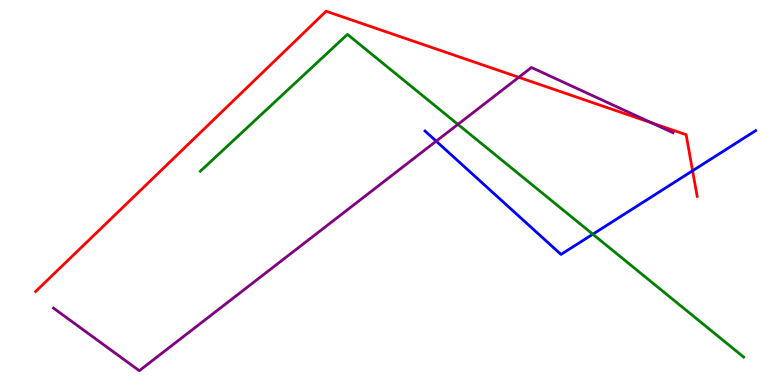[{'lines': ['blue', 'red'], 'intersections': [{'x': 8.94, 'y': 5.57}]}, {'lines': ['green', 'red'], 'intersections': []}, {'lines': ['purple', 'red'], 'intersections': [{'x': 6.69, 'y': 7.99}, {'x': 8.41, 'y': 6.81}]}, {'lines': ['blue', 'green'], 'intersections': [{'x': 7.65, 'y': 3.92}]}, {'lines': ['blue', 'purple'], 'intersections': [{'x': 5.63, 'y': 6.33}]}, {'lines': ['green', 'purple'], 'intersections': [{'x': 5.91, 'y': 6.77}]}]